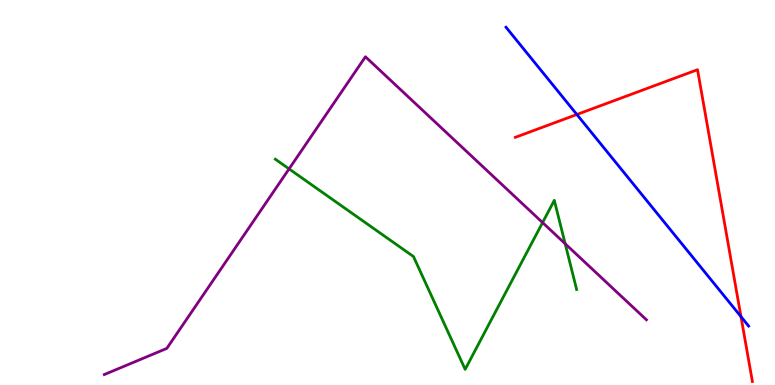[{'lines': ['blue', 'red'], 'intersections': [{'x': 7.44, 'y': 7.03}, {'x': 9.56, 'y': 1.78}]}, {'lines': ['green', 'red'], 'intersections': []}, {'lines': ['purple', 'red'], 'intersections': []}, {'lines': ['blue', 'green'], 'intersections': []}, {'lines': ['blue', 'purple'], 'intersections': []}, {'lines': ['green', 'purple'], 'intersections': [{'x': 3.73, 'y': 5.61}, {'x': 7.0, 'y': 4.22}, {'x': 7.29, 'y': 3.67}]}]